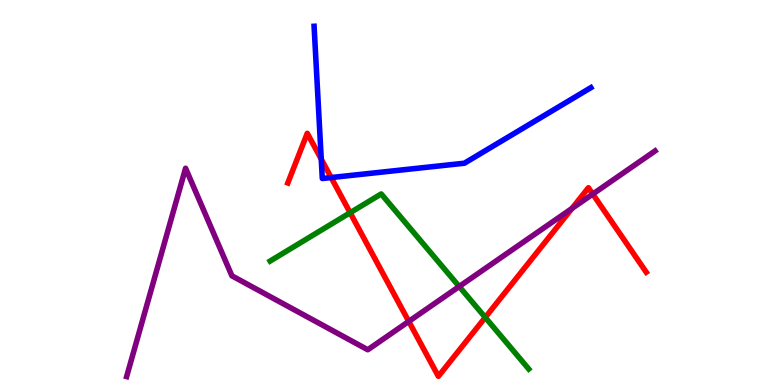[{'lines': ['blue', 'red'], 'intersections': [{'x': 4.15, 'y': 5.87}, {'x': 4.27, 'y': 5.39}]}, {'lines': ['green', 'red'], 'intersections': [{'x': 4.52, 'y': 4.47}, {'x': 6.26, 'y': 1.76}]}, {'lines': ['purple', 'red'], 'intersections': [{'x': 5.27, 'y': 1.65}, {'x': 7.38, 'y': 4.58}, {'x': 7.65, 'y': 4.96}]}, {'lines': ['blue', 'green'], 'intersections': []}, {'lines': ['blue', 'purple'], 'intersections': []}, {'lines': ['green', 'purple'], 'intersections': [{'x': 5.93, 'y': 2.56}]}]